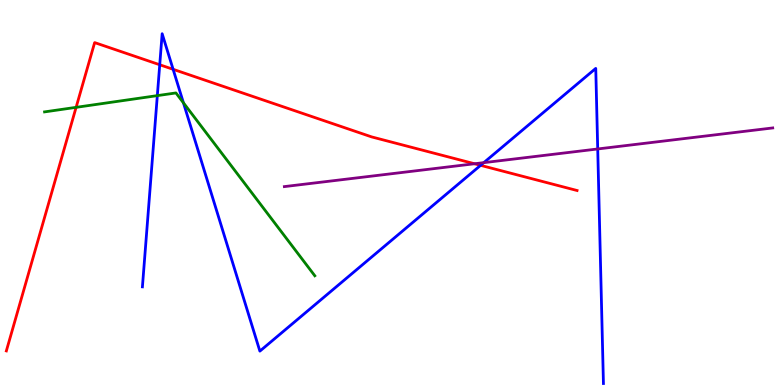[{'lines': ['blue', 'red'], 'intersections': [{'x': 2.06, 'y': 8.32}, {'x': 2.23, 'y': 8.2}, {'x': 6.2, 'y': 5.71}]}, {'lines': ['green', 'red'], 'intersections': [{'x': 0.982, 'y': 7.21}]}, {'lines': ['purple', 'red'], 'intersections': [{'x': 6.12, 'y': 5.75}]}, {'lines': ['blue', 'green'], 'intersections': [{'x': 2.03, 'y': 7.52}, {'x': 2.37, 'y': 7.33}]}, {'lines': ['blue', 'purple'], 'intersections': [{'x': 6.24, 'y': 5.78}, {'x': 7.71, 'y': 6.13}]}, {'lines': ['green', 'purple'], 'intersections': []}]